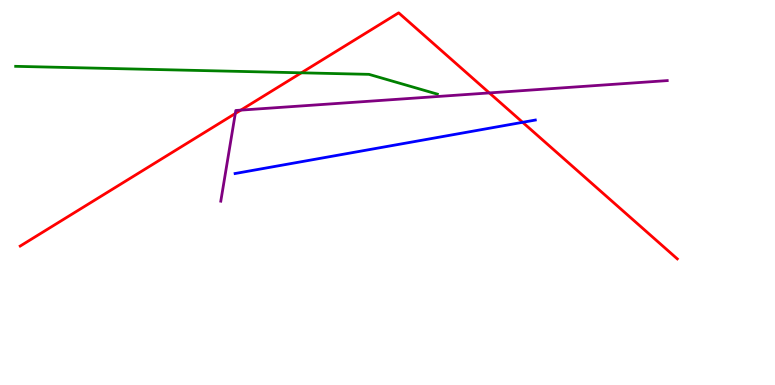[{'lines': ['blue', 'red'], 'intersections': [{'x': 6.74, 'y': 6.82}]}, {'lines': ['green', 'red'], 'intersections': [{'x': 3.89, 'y': 8.11}]}, {'lines': ['purple', 'red'], 'intersections': [{'x': 3.04, 'y': 7.05}, {'x': 3.11, 'y': 7.14}, {'x': 6.31, 'y': 7.59}]}, {'lines': ['blue', 'green'], 'intersections': []}, {'lines': ['blue', 'purple'], 'intersections': []}, {'lines': ['green', 'purple'], 'intersections': []}]